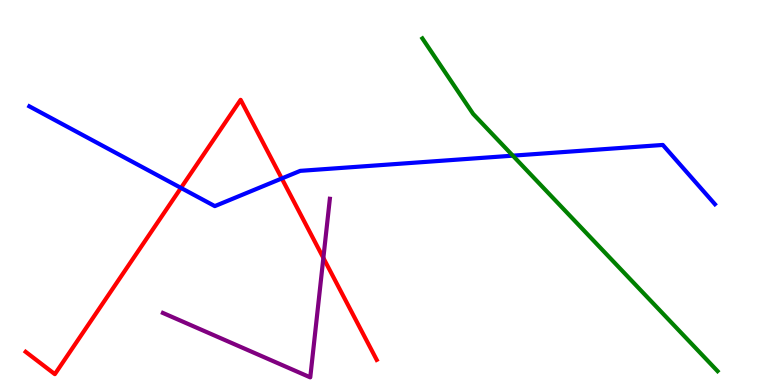[{'lines': ['blue', 'red'], 'intersections': [{'x': 2.34, 'y': 5.12}, {'x': 3.64, 'y': 5.36}]}, {'lines': ['green', 'red'], 'intersections': []}, {'lines': ['purple', 'red'], 'intersections': [{'x': 4.17, 'y': 3.3}]}, {'lines': ['blue', 'green'], 'intersections': [{'x': 6.62, 'y': 5.96}]}, {'lines': ['blue', 'purple'], 'intersections': []}, {'lines': ['green', 'purple'], 'intersections': []}]